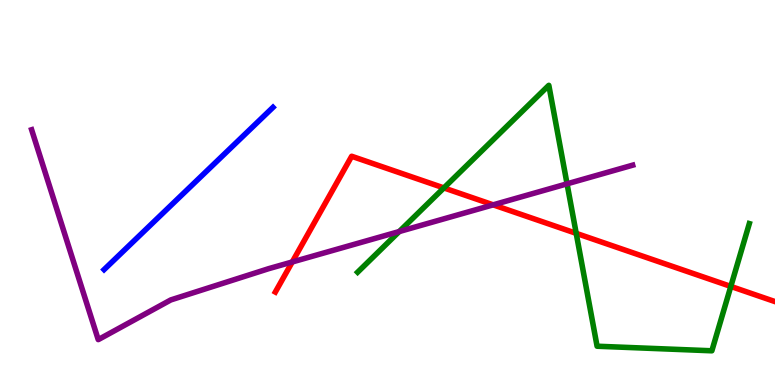[{'lines': ['blue', 'red'], 'intersections': []}, {'lines': ['green', 'red'], 'intersections': [{'x': 5.73, 'y': 5.12}, {'x': 7.43, 'y': 3.94}, {'x': 9.43, 'y': 2.56}]}, {'lines': ['purple', 'red'], 'intersections': [{'x': 3.77, 'y': 3.2}, {'x': 6.36, 'y': 4.68}]}, {'lines': ['blue', 'green'], 'intersections': []}, {'lines': ['blue', 'purple'], 'intersections': []}, {'lines': ['green', 'purple'], 'intersections': [{'x': 5.15, 'y': 3.99}, {'x': 7.32, 'y': 5.23}]}]